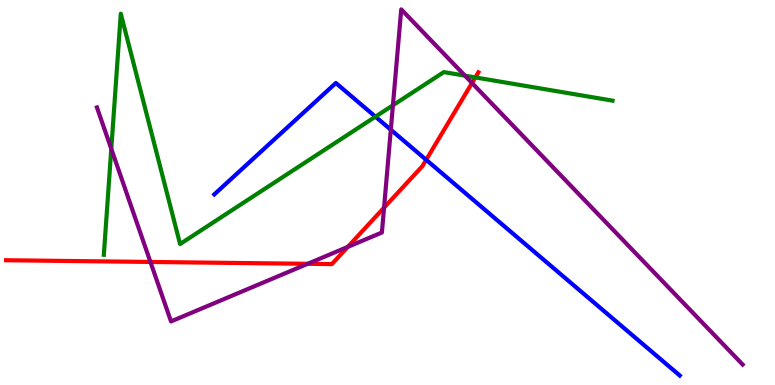[{'lines': ['blue', 'red'], 'intersections': [{'x': 5.5, 'y': 5.85}]}, {'lines': ['green', 'red'], 'intersections': [{'x': 6.13, 'y': 7.99}]}, {'lines': ['purple', 'red'], 'intersections': [{'x': 1.94, 'y': 3.2}, {'x': 3.97, 'y': 3.15}, {'x': 4.49, 'y': 3.59}, {'x': 4.96, 'y': 4.61}, {'x': 6.09, 'y': 7.84}]}, {'lines': ['blue', 'green'], 'intersections': [{'x': 4.84, 'y': 6.97}]}, {'lines': ['blue', 'purple'], 'intersections': [{'x': 5.04, 'y': 6.63}]}, {'lines': ['green', 'purple'], 'intersections': [{'x': 1.44, 'y': 6.13}, {'x': 5.07, 'y': 7.27}, {'x': 6.0, 'y': 8.03}]}]